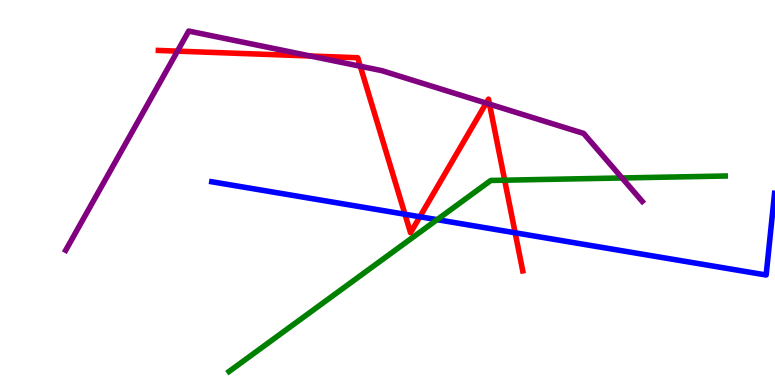[{'lines': ['blue', 'red'], 'intersections': [{'x': 5.23, 'y': 4.43}, {'x': 5.42, 'y': 4.37}, {'x': 6.65, 'y': 3.95}]}, {'lines': ['green', 'red'], 'intersections': [{'x': 6.51, 'y': 5.32}]}, {'lines': ['purple', 'red'], 'intersections': [{'x': 2.29, 'y': 8.67}, {'x': 4.0, 'y': 8.55}, {'x': 4.65, 'y': 8.28}, {'x': 6.27, 'y': 7.32}, {'x': 6.32, 'y': 7.29}]}, {'lines': ['blue', 'green'], 'intersections': [{'x': 5.64, 'y': 4.29}]}, {'lines': ['blue', 'purple'], 'intersections': []}, {'lines': ['green', 'purple'], 'intersections': [{'x': 8.03, 'y': 5.38}]}]